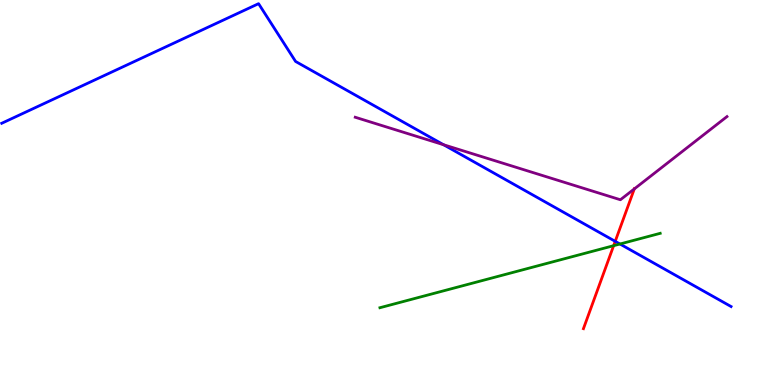[{'lines': ['blue', 'red'], 'intersections': [{'x': 7.94, 'y': 3.73}]}, {'lines': ['green', 'red'], 'intersections': [{'x': 7.92, 'y': 3.62}]}, {'lines': ['purple', 'red'], 'intersections': [{'x': 8.18, 'y': 5.09}]}, {'lines': ['blue', 'green'], 'intersections': [{'x': 8.0, 'y': 3.66}]}, {'lines': ['blue', 'purple'], 'intersections': [{'x': 5.72, 'y': 6.24}]}, {'lines': ['green', 'purple'], 'intersections': []}]